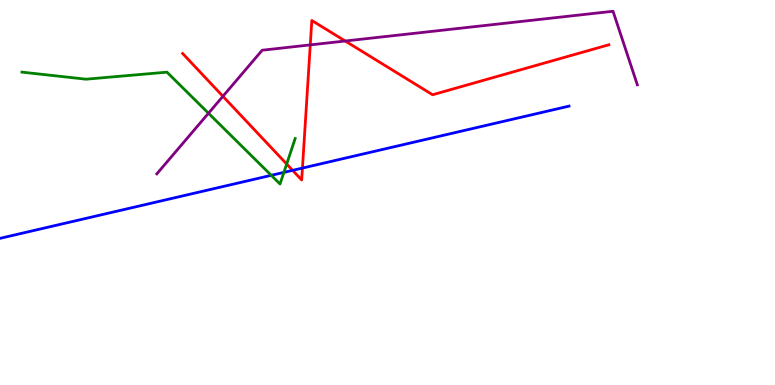[{'lines': ['blue', 'red'], 'intersections': [{'x': 3.78, 'y': 5.58}, {'x': 3.9, 'y': 5.63}]}, {'lines': ['green', 'red'], 'intersections': [{'x': 3.7, 'y': 5.74}]}, {'lines': ['purple', 'red'], 'intersections': [{'x': 2.88, 'y': 7.5}, {'x': 4.0, 'y': 8.83}, {'x': 4.45, 'y': 8.93}]}, {'lines': ['blue', 'green'], 'intersections': [{'x': 3.5, 'y': 5.45}, {'x': 3.66, 'y': 5.52}]}, {'lines': ['blue', 'purple'], 'intersections': []}, {'lines': ['green', 'purple'], 'intersections': [{'x': 2.69, 'y': 7.06}]}]